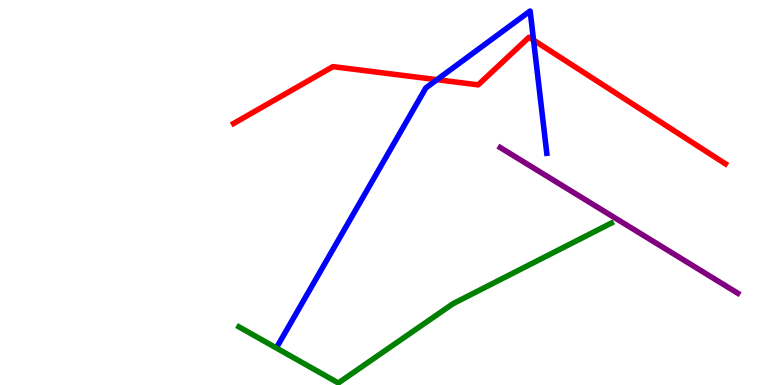[{'lines': ['blue', 'red'], 'intersections': [{'x': 5.64, 'y': 7.93}, {'x': 6.88, 'y': 8.96}]}, {'lines': ['green', 'red'], 'intersections': []}, {'lines': ['purple', 'red'], 'intersections': []}, {'lines': ['blue', 'green'], 'intersections': []}, {'lines': ['blue', 'purple'], 'intersections': []}, {'lines': ['green', 'purple'], 'intersections': []}]